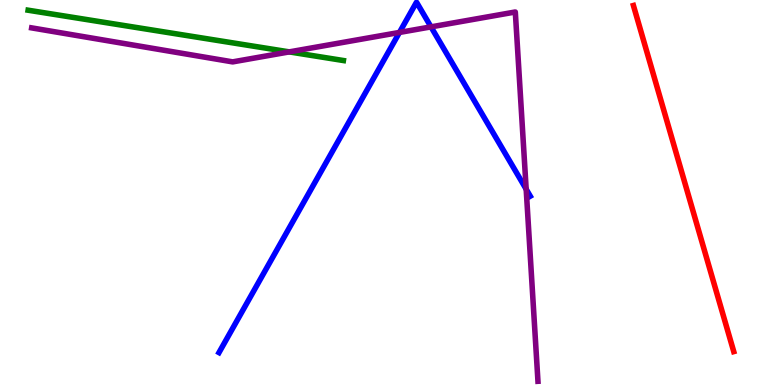[{'lines': ['blue', 'red'], 'intersections': []}, {'lines': ['green', 'red'], 'intersections': []}, {'lines': ['purple', 'red'], 'intersections': []}, {'lines': ['blue', 'green'], 'intersections': []}, {'lines': ['blue', 'purple'], 'intersections': [{'x': 5.15, 'y': 9.16}, {'x': 5.56, 'y': 9.3}, {'x': 6.79, 'y': 5.09}]}, {'lines': ['green', 'purple'], 'intersections': [{'x': 3.73, 'y': 8.65}]}]